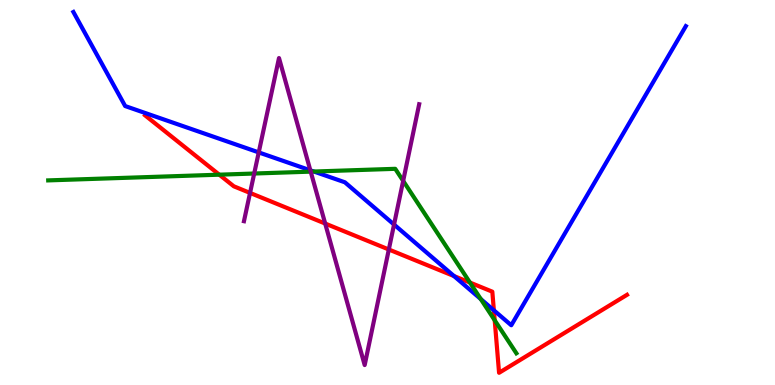[{'lines': ['blue', 'red'], 'intersections': [{'x': 5.86, 'y': 2.83}, {'x': 6.37, 'y': 1.94}]}, {'lines': ['green', 'red'], 'intersections': [{'x': 2.83, 'y': 5.46}, {'x': 6.06, 'y': 2.66}, {'x': 6.38, 'y': 1.68}]}, {'lines': ['purple', 'red'], 'intersections': [{'x': 3.23, 'y': 4.99}, {'x': 4.2, 'y': 4.19}, {'x': 5.02, 'y': 3.52}]}, {'lines': ['blue', 'green'], 'intersections': [{'x': 4.05, 'y': 5.54}, {'x': 6.2, 'y': 2.23}]}, {'lines': ['blue', 'purple'], 'intersections': [{'x': 3.34, 'y': 6.04}, {'x': 4.0, 'y': 5.58}, {'x': 5.08, 'y': 4.17}]}, {'lines': ['green', 'purple'], 'intersections': [{'x': 3.28, 'y': 5.49}, {'x': 4.01, 'y': 5.54}, {'x': 5.2, 'y': 5.3}]}]